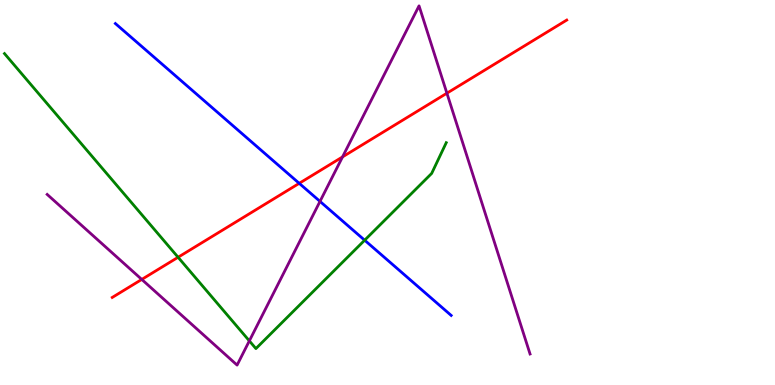[{'lines': ['blue', 'red'], 'intersections': [{'x': 3.86, 'y': 5.24}]}, {'lines': ['green', 'red'], 'intersections': [{'x': 2.3, 'y': 3.32}]}, {'lines': ['purple', 'red'], 'intersections': [{'x': 1.83, 'y': 2.74}, {'x': 4.42, 'y': 5.92}, {'x': 5.77, 'y': 7.58}]}, {'lines': ['blue', 'green'], 'intersections': [{'x': 4.71, 'y': 3.76}]}, {'lines': ['blue', 'purple'], 'intersections': [{'x': 4.13, 'y': 4.77}]}, {'lines': ['green', 'purple'], 'intersections': [{'x': 3.22, 'y': 1.15}]}]